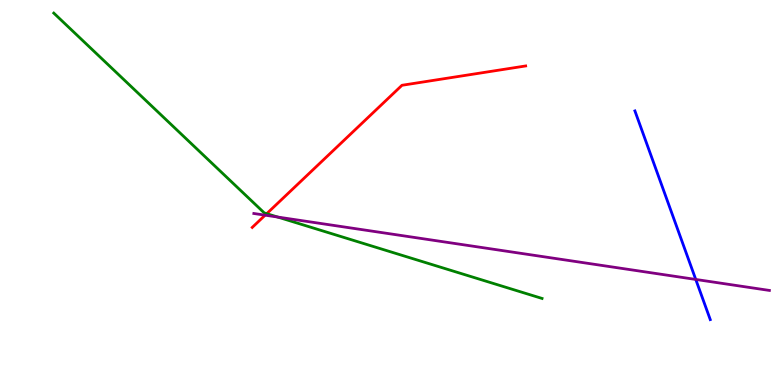[{'lines': ['blue', 'red'], 'intersections': []}, {'lines': ['green', 'red'], 'intersections': [{'x': 3.44, 'y': 4.45}]}, {'lines': ['purple', 'red'], 'intersections': [{'x': 3.42, 'y': 4.41}]}, {'lines': ['blue', 'green'], 'intersections': []}, {'lines': ['blue', 'purple'], 'intersections': [{'x': 8.98, 'y': 2.74}]}, {'lines': ['green', 'purple'], 'intersections': [{'x': 3.58, 'y': 4.36}]}]